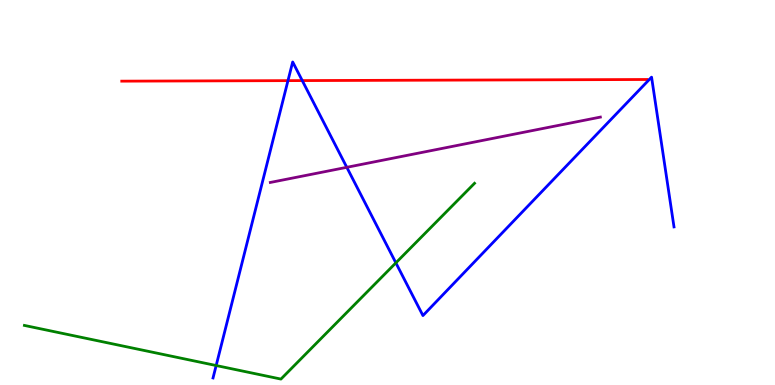[{'lines': ['blue', 'red'], 'intersections': [{'x': 3.72, 'y': 7.91}, {'x': 3.9, 'y': 7.91}]}, {'lines': ['green', 'red'], 'intersections': []}, {'lines': ['purple', 'red'], 'intersections': []}, {'lines': ['blue', 'green'], 'intersections': [{'x': 2.79, 'y': 0.506}, {'x': 5.11, 'y': 3.17}]}, {'lines': ['blue', 'purple'], 'intersections': [{'x': 4.47, 'y': 5.65}]}, {'lines': ['green', 'purple'], 'intersections': []}]